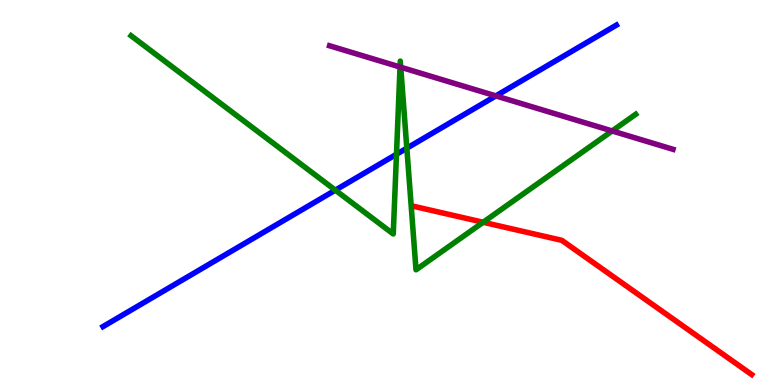[{'lines': ['blue', 'red'], 'intersections': []}, {'lines': ['green', 'red'], 'intersections': [{'x': 6.23, 'y': 4.23}]}, {'lines': ['purple', 'red'], 'intersections': []}, {'lines': ['blue', 'green'], 'intersections': [{'x': 4.33, 'y': 5.06}, {'x': 5.12, 'y': 5.99}, {'x': 5.25, 'y': 6.15}]}, {'lines': ['blue', 'purple'], 'intersections': [{'x': 6.4, 'y': 7.51}]}, {'lines': ['green', 'purple'], 'intersections': [{'x': 5.16, 'y': 8.26}, {'x': 5.17, 'y': 8.25}, {'x': 7.9, 'y': 6.6}]}]